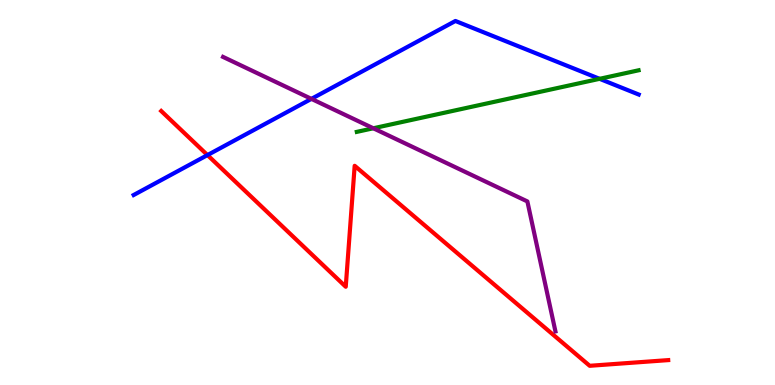[{'lines': ['blue', 'red'], 'intersections': [{'x': 2.68, 'y': 5.97}]}, {'lines': ['green', 'red'], 'intersections': []}, {'lines': ['purple', 'red'], 'intersections': []}, {'lines': ['blue', 'green'], 'intersections': [{'x': 7.74, 'y': 7.95}]}, {'lines': ['blue', 'purple'], 'intersections': [{'x': 4.02, 'y': 7.43}]}, {'lines': ['green', 'purple'], 'intersections': [{'x': 4.82, 'y': 6.67}]}]